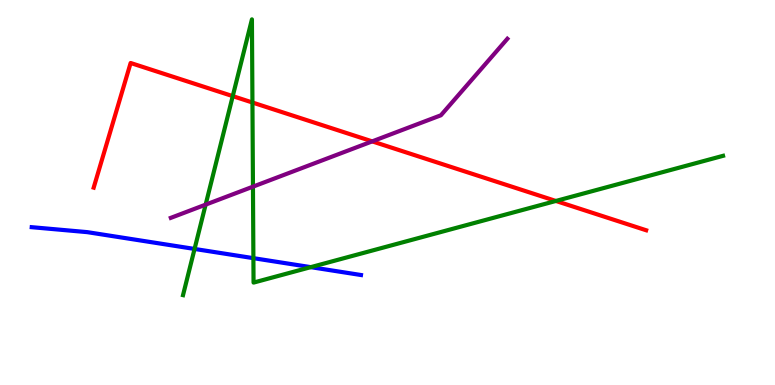[{'lines': ['blue', 'red'], 'intersections': []}, {'lines': ['green', 'red'], 'intersections': [{'x': 3.0, 'y': 7.5}, {'x': 3.26, 'y': 7.34}, {'x': 7.17, 'y': 4.78}]}, {'lines': ['purple', 'red'], 'intersections': [{'x': 4.8, 'y': 6.33}]}, {'lines': ['blue', 'green'], 'intersections': [{'x': 2.51, 'y': 3.53}, {'x': 3.27, 'y': 3.29}, {'x': 4.01, 'y': 3.06}]}, {'lines': ['blue', 'purple'], 'intersections': []}, {'lines': ['green', 'purple'], 'intersections': [{'x': 2.65, 'y': 4.68}, {'x': 3.26, 'y': 5.15}]}]